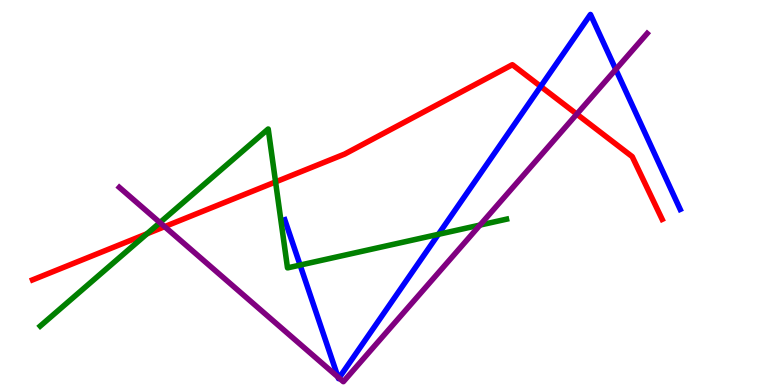[{'lines': ['blue', 'red'], 'intersections': [{'x': 6.98, 'y': 7.76}]}, {'lines': ['green', 'red'], 'intersections': [{'x': 1.9, 'y': 3.93}, {'x': 3.56, 'y': 5.27}]}, {'lines': ['purple', 'red'], 'intersections': [{'x': 2.12, 'y': 4.11}, {'x': 7.44, 'y': 7.04}]}, {'lines': ['blue', 'green'], 'intersections': [{'x': 3.87, 'y': 3.11}, {'x': 5.66, 'y': 3.91}]}, {'lines': ['blue', 'purple'], 'intersections': [{'x': 4.36, 'y': 0.207}, {'x': 4.37, 'y': 0.183}, {'x': 7.95, 'y': 8.2}]}, {'lines': ['green', 'purple'], 'intersections': [{'x': 2.06, 'y': 4.22}, {'x': 6.19, 'y': 4.15}]}]